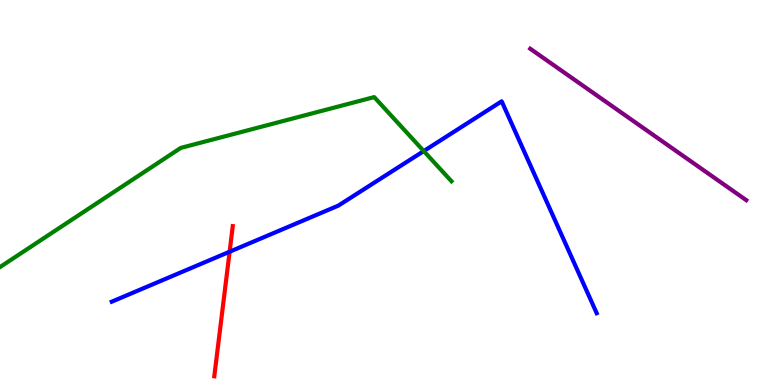[{'lines': ['blue', 'red'], 'intersections': [{'x': 2.96, 'y': 3.46}]}, {'lines': ['green', 'red'], 'intersections': []}, {'lines': ['purple', 'red'], 'intersections': []}, {'lines': ['blue', 'green'], 'intersections': [{'x': 5.47, 'y': 6.08}]}, {'lines': ['blue', 'purple'], 'intersections': []}, {'lines': ['green', 'purple'], 'intersections': []}]